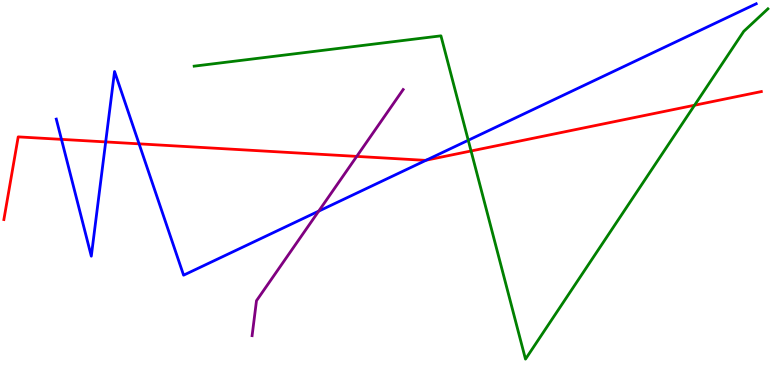[{'lines': ['blue', 'red'], 'intersections': [{'x': 0.793, 'y': 6.38}, {'x': 1.36, 'y': 6.31}, {'x': 1.79, 'y': 6.26}, {'x': 5.5, 'y': 5.84}]}, {'lines': ['green', 'red'], 'intersections': [{'x': 6.08, 'y': 6.08}, {'x': 8.96, 'y': 7.27}]}, {'lines': ['purple', 'red'], 'intersections': [{'x': 4.6, 'y': 5.94}]}, {'lines': ['blue', 'green'], 'intersections': [{'x': 6.04, 'y': 6.36}]}, {'lines': ['blue', 'purple'], 'intersections': [{'x': 4.11, 'y': 4.52}]}, {'lines': ['green', 'purple'], 'intersections': []}]